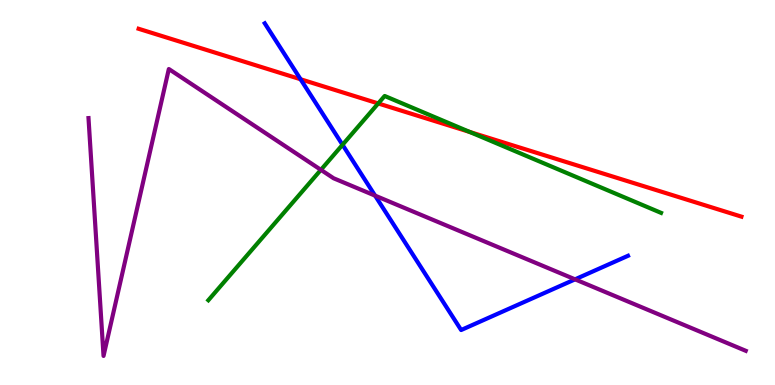[{'lines': ['blue', 'red'], 'intersections': [{'x': 3.88, 'y': 7.94}]}, {'lines': ['green', 'red'], 'intersections': [{'x': 4.88, 'y': 7.31}, {'x': 6.06, 'y': 6.57}]}, {'lines': ['purple', 'red'], 'intersections': []}, {'lines': ['blue', 'green'], 'intersections': [{'x': 4.42, 'y': 6.24}]}, {'lines': ['blue', 'purple'], 'intersections': [{'x': 4.84, 'y': 4.92}, {'x': 7.42, 'y': 2.74}]}, {'lines': ['green', 'purple'], 'intersections': [{'x': 4.14, 'y': 5.59}]}]